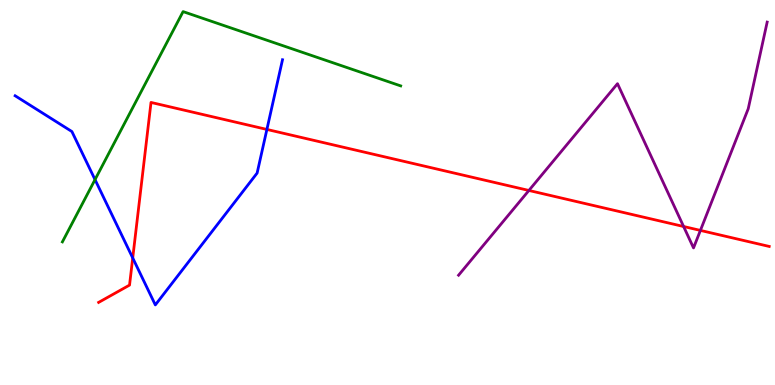[{'lines': ['blue', 'red'], 'intersections': [{'x': 1.71, 'y': 3.3}, {'x': 3.44, 'y': 6.64}]}, {'lines': ['green', 'red'], 'intersections': []}, {'lines': ['purple', 'red'], 'intersections': [{'x': 6.82, 'y': 5.05}, {'x': 8.82, 'y': 4.12}, {'x': 9.04, 'y': 4.02}]}, {'lines': ['blue', 'green'], 'intersections': [{'x': 1.23, 'y': 5.33}]}, {'lines': ['blue', 'purple'], 'intersections': []}, {'lines': ['green', 'purple'], 'intersections': []}]